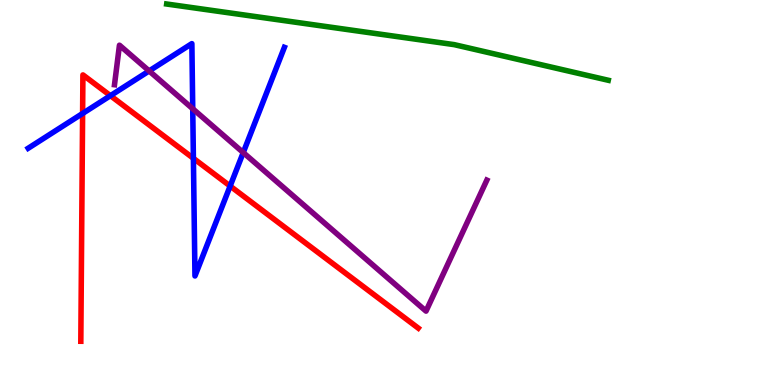[{'lines': ['blue', 'red'], 'intersections': [{'x': 1.07, 'y': 7.05}, {'x': 1.42, 'y': 7.51}, {'x': 2.5, 'y': 5.89}, {'x': 2.97, 'y': 5.17}]}, {'lines': ['green', 'red'], 'intersections': []}, {'lines': ['purple', 'red'], 'intersections': []}, {'lines': ['blue', 'green'], 'intersections': []}, {'lines': ['blue', 'purple'], 'intersections': [{'x': 1.92, 'y': 8.16}, {'x': 2.49, 'y': 7.18}, {'x': 3.14, 'y': 6.04}]}, {'lines': ['green', 'purple'], 'intersections': []}]